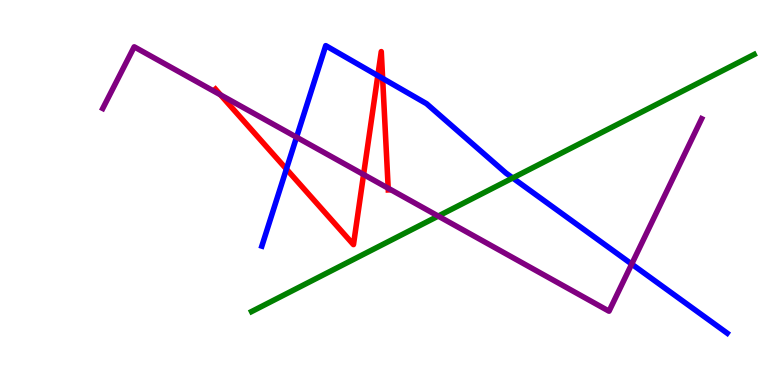[{'lines': ['blue', 'red'], 'intersections': [{'x': 3.7, 'y': 5.61}, {'x': 4.88, 'y': 8.04}, {'x': 4.94, 'y': 7.96}]}, {'lines': ['green', 'red'], 'intersections': []}, {'lines': ['purple', 'red'], 'intersections': [{'x': 2.85, 'y': 7.54}, {'x': 4.69, 'y': 5.47}, {'x': 5.01, 'y': 5.11}]}, {'lines': ['blue', 'green'], 'intersections': [{'x': 6.62, 'y': 5.38}]}, {'lines': ['blue', 'purple'], 'intersections': [{'x': 3.83, 'y': 6.44}, {'x': 8.15, 'y': 3.14}]}, {'lines': ['green', 'purple'], 'intersections': [{'x': 5.65, 'y': 4.39}]}]